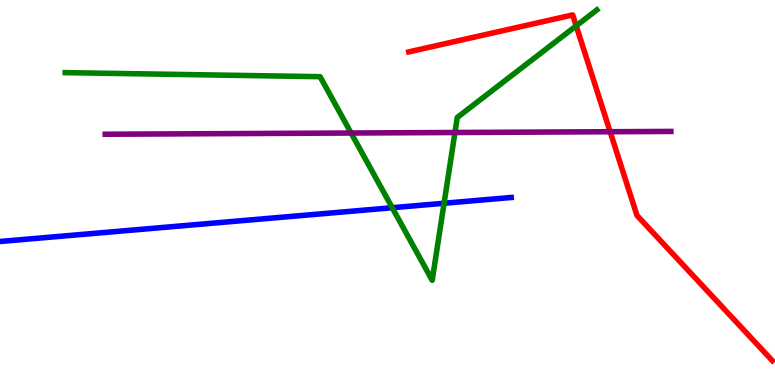[{'lines': ['blue', 'red'], 'intersections': []}, {'lines': ['green', 'red'], 'intersections': [{'x': 7.43, 'y': 9.33}]}, {'lines': ['purple', 'red'], 'intersections': [{'x': 7.87, 'y': 6.58}]}, {'lines': ['blue', 'green'], 'intersections': [{'x': 5.06, 'y': 4.6}, {'x': 5.73, 'y': 4.72}]}, {'lines': ['blue', 'purple'], 'intersections': []}, {'lines': ['green', 'purple'], 'intersections': [{'x': 4.53, 'y': 6.55}, {'x': 5.87, 'y': 6.56}]}]